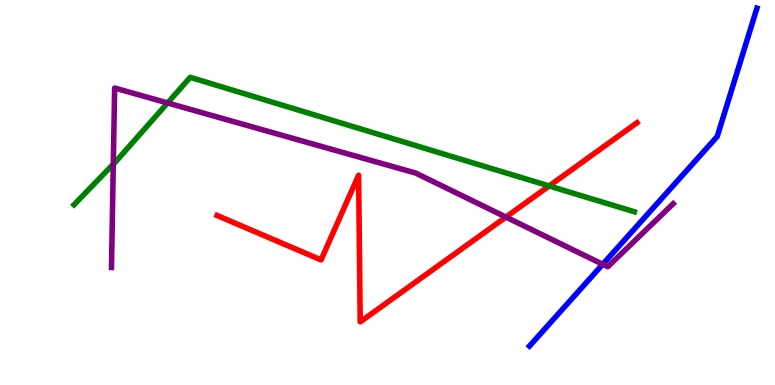[{'lines': ['blue', 'red'], 'intersections': []}, {'lines': ['green', 'red'], 'intersections': [{'x': 7.09, 'y': 5.17}]}, {'lines': ['purple', 'red'], 'intersections': [{'x': 6.53, 'y': 4.36}]}, {'lines': ['blue', 'green'], 'intersections': []}, {'lines': ['blue', 'purple'], 'intersections': [{'x': 7.78, 'y': 3.14}]}, {'lines': ['green', 'purple'], 'intersections': [{'x': 1.46, 'y': 5.74}, {'x': 2.16, 'y': 7.33}]}]